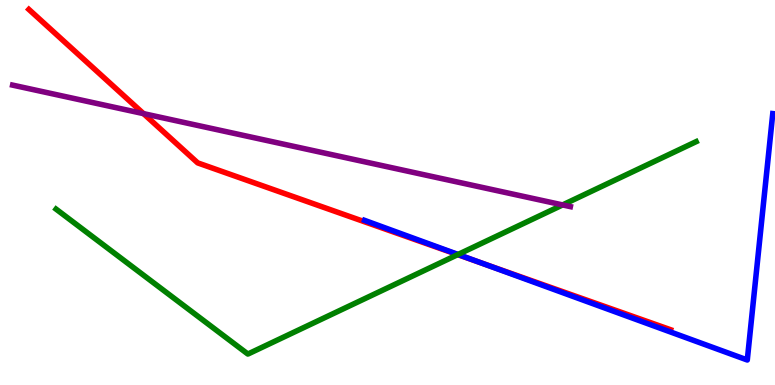[{'lines': ['blue', 'red'], 'intersections': [{'x': 6.2, 'y': 3.18}]}, {'lines': ['green', 'red'], 'intersections': [{'x': 5.91, 'y': 3.39}]}, {'lines': ['purple', 'red'], 'intersections': [{'x': 1.85, 'y': 7.05}]}, {'lines': ['blue', 'green'], 'intersections': [{'x': 5.91, 'y': 3.39}]}, {'lines': ['blue', 'purple'], 'intersections': []}, {'lines': ['green', 'purple'], 'intersections': [{'x': 7.26, 'y': 4.68}]}]